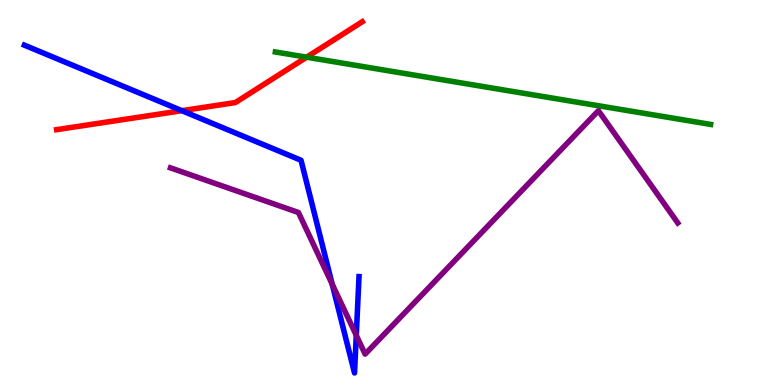[{'lines': ['blue', 'red'], 'intersections': [{'x': 2.35, 'y': 7.13}]}, {'lines': ['green', 'red'], 'intersections': [{'x': 3.96, 'y': 8.51}]}, {'lines': ['purple', 'red'], 'intersections': []}, {'lines': ['blue', 'green'], 'intersections': []}, {'lines': ['blue', 'purple'], 'intersections': [{'x': 4.29, 'y': 2.62}, {'x': 4.6, 'y': 1.29}]}, {'lines': ['green', 'purple'], 'intersections': []}]